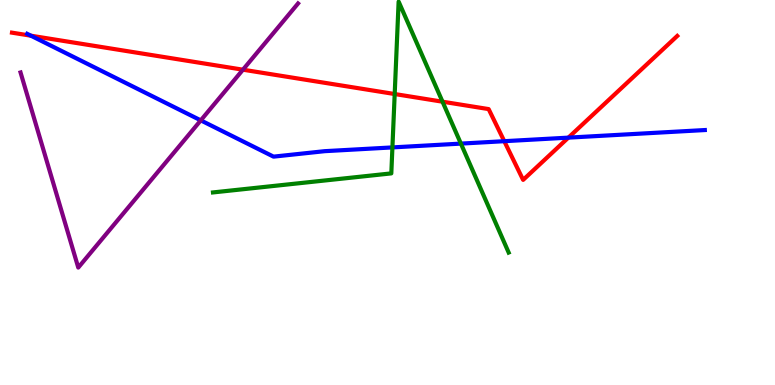[{'lines': ['blue', 'red'], 'intersections': [{'x': 0.399, 'y': 9.07}, {'x': 6.51, 'y': 6.33}, {'x': 7.33, 'y': 6.43}]}, {'lines': ['green', 'red'], 'intersections': [{'x': 5.09, 'y': 7.56}, {'x': 5.71, 'y': 7.36}]}, {'lines': ['purple', 'red'], 'intersections': [{'x': 3.13, 'y': 8.19}]}, {'lines': ['blue', 'green'], 'intersections': [{'x': 5.06, 'y': 6.17}, {'x': 5.95, 'y': 6.27}]}, {'lines': ['blue', 'purple'], 'intersections': [{'x': 2.59, 'y': 6.87}]}, {'lines': ['green', 'purple'], 'intersections': []}]